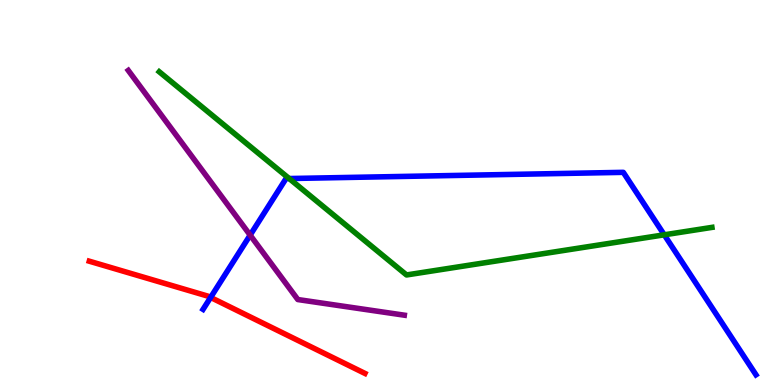[{'lines': ['blue', 'red'], 'intersections': [{'x': 2.72, 'y': 2.27}]}, {'lines': ['green', 'red'], 'intersections': []}, {'lines': ['purple', 'red'], 'intersections': []}, {'lines': ['blue', 'green'], 'intersections': [{'x': 3.73, 'y': 5.36}, {'x': 8.57, 'y': 3.9}]}, {'lines': ['blue', 'purple'], 'intersections': [{'x': 3.23, 'y': 3.89}]}, {'lines': ['green', 'purple'], 'intersections': []}]